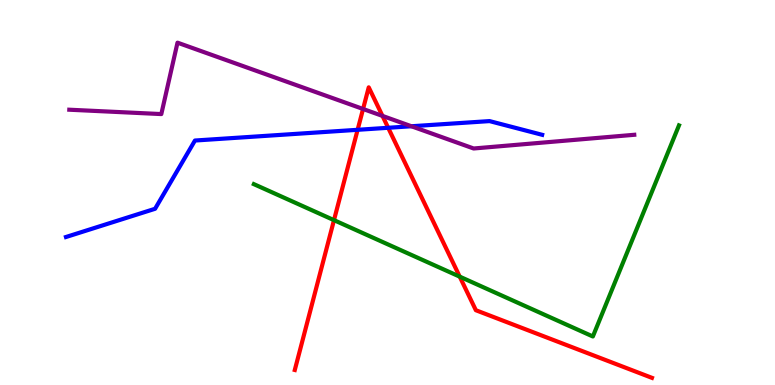[{'lines': ['blue', 'red'], 'intersections': [{'x': 4.61, 'y': 6.63}, {'x': 5.01, 'y': 6.68}]}, {'lines': ['green', 'red'], 'intersections': [{'x': 4.31, 'y': 4.28}, {'x': 5.93, 'y': 2.81}]}, {'lines': ['purple', 'red'], 'intersections': [{'x': 4.68, 'y': 7.17}, {'x': 4.94, 'y': 6.99}]}, {'lines': ['blue', 'green'], 'intersections': []}, {'lines': ['blue', 'purple'], 'intersections': [{'x': 5.31, 'y': 6.72}]}, {'lines': ['green', 'purple'], 'intersections': []}]